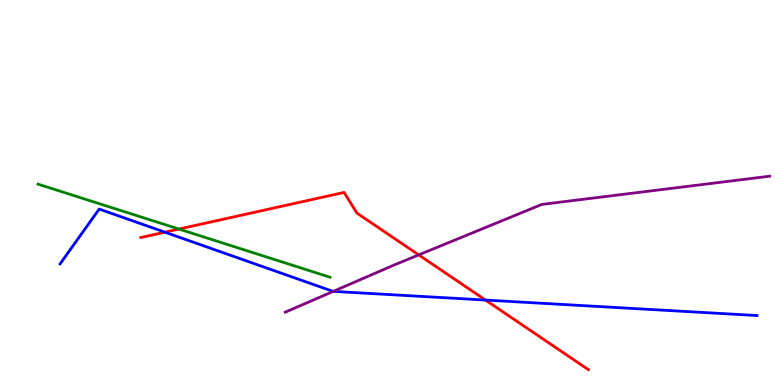[{'lines': ['blue', 'red'], 'intersections': [{'x': 2.13, 'y': 3.97}, {'x': 6.26, 'y': 2.21}]}, {'lines': ['green', 'red'], 'intersections': [{'x': 2.31, 'y': 4.05}]}, {'lines': ['purple', 'red'], 'intersections': [{'x': 5.4, 'y': 3.38}]}, {'lines': ['blue', 'green'], 'intersections': []}, {'lines': ['blue', 'purple'], 'intersections': [{'x': 4.3, 'y': 2.43}]}, {'lines': ['green', 'purple'], 'intersections': []}]